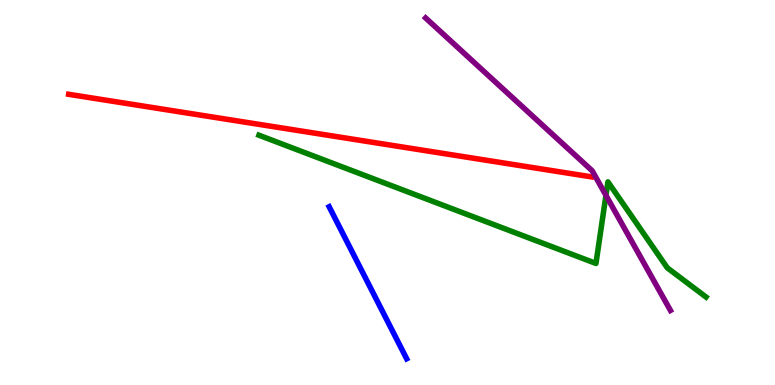[{'lines': ['blue', 'red'], 'intersections': []}, {'lines': ['green', 'red'], 'intersections': []}, {'lines': ['purple', 'red'], 'intersections': []}, {'lines': ['blue', 'green'], 'intersections': []}, {'lines': ['blue', 'purple'], 'intersections': []}, {'lines': ['green', 'purple'], 'intersections': [{'x': 7.82, 'y': 4.93}]}]